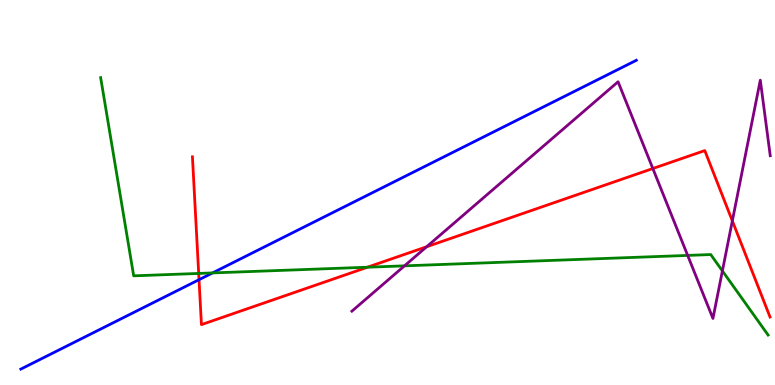[{'lines': ['blue', 'red'], 'intersections': [{'x': 2.57, 'y': 2.74}]}, {'lines': ['green', 'red'], 'intersections': [{'x': 2.56, 'y': 2.9}, {'x': 4.74, 'y': 3.06}]}, {'lines': ['purple', 'red'], 'intersections': [{'x': 5.51, 'y': 3.59}, {'x': 8.42, 'y': 5.62}, {'x': 9.45, 'y': 4.26}]}, {'lines': ['blue', 'green'], 'intersections': [{'x': 2.74, 'y': 2.91}]}, {'lines': ['blue', 'purple'], 'intersections': []}, {'lines': ['green', 'purple'], 'intersections': [{'x': 5.22, 'y': 3.09}, {'x': 8.87, 'y': 3.37}, {'x': 9.32, 'y': 2.96}]}]